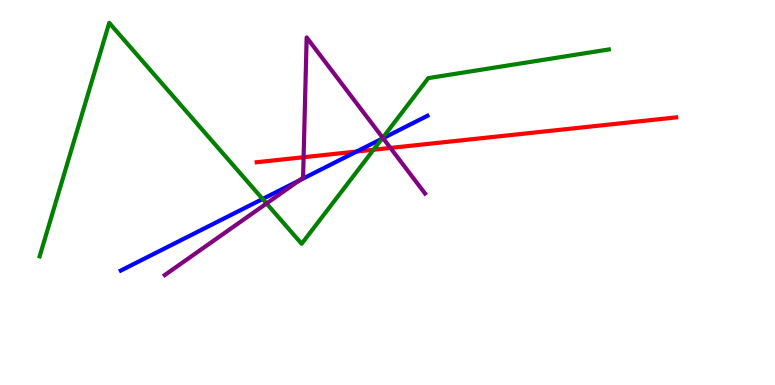[{'lines': ['blue', 'red'], 'intersections': [{'x': 4.6, 'y': 6.06}]}, {'lines': ['green', 'red'], 'intersections': [{'x': 4.82, 'y': 6.11}]}, {'lines': ['purple', 'red'], 'intersections': [{'x': 3.92, 'y': 5.92}, {'x': 5.04, 'y': 6.16}]}, {'lines': ['blue', 'green'], 'intersections': [{'x': 3.39, 'y': 4.83}, {'x': 4.93, 'y': 6.4}]}, {'lines': ['blue', 'purple'], 'intersections': [{'x': 3.86, 'y': 5.31}, {'x': 4.94, 'y': 6.41}]}, {'lines': ['green', 'purple'], 'intersections': [{'x': 3.44, 'y': 4.71}, {'x': 4.94, 'y': 6.42}]}]